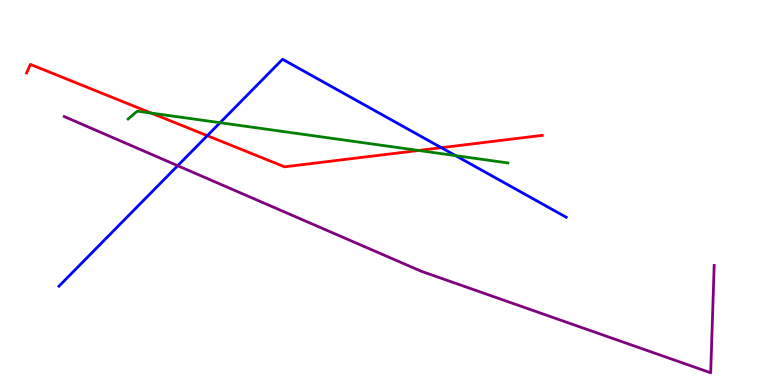[{'lines': ['blue', 'red'], 'intersections': [{'x': 2.67, 'y': 6.48}, {'x': 5.69, 'y': 6.16}]}, {'lines': ['green', 'red'], 'intersections': [{'x': 1.95, 'y': 7.06}, {'x': 5.4, 'y': 6.09}]}, {'lines': ['purple', 'red'], 'intersections': []}, {'lines': ['blue', 'green'], 'intersections': [{'x': 2.84, 'y': 6.81}, {'x': 5.88, 'y': 5.96}]}, {'lines': ['blue', 'purple'], 'intersections': [{'x': 2.29, 'y': 5.7}]}, {'lines': ['green', 'purple'], 'intersections': []}]